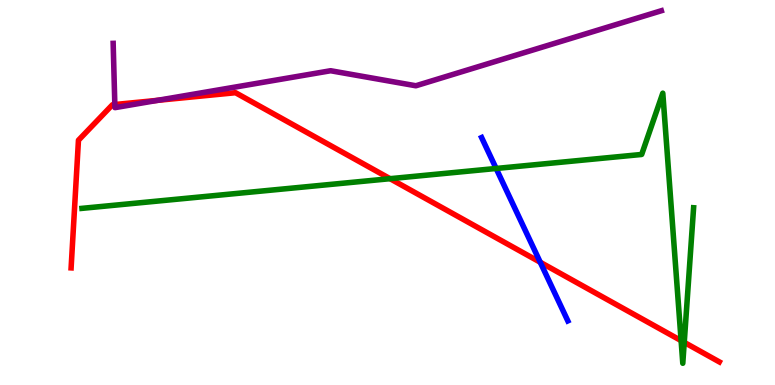[{'lines': ['blue', 'red'], 'intersections': [{'x': 6.97, 'y': 3.19}]}, {'lines': ['green', 'red'], 'intersections': [{'x': 5.03, 'y': 5.36}, {'x': 8.79, 'y': 1.15}, {'x': 8.83, 'y': 1.11}]}, {'lines': ['purple', 'red'], 'intersections': [{'x': 1.48, 'y': 7.28}, {'x': 2.03, 'y': 7.39}]}, {'lines': ['blue', 'green'], 'intersections': [{'x': 6.4, 'y': 5.62}]}, {'lines': ['blue', 'purple'], 'intersections': []}, {'lines': ['green', 'purple'], 'intersections': []}]